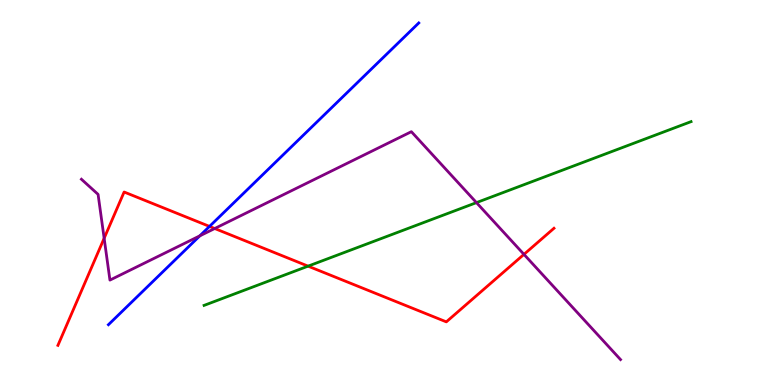[{'lines': ['blue', 'red'], 'intersections': [{'x': 2.7, 'y': 4.12}]}, {'lines': ['green', 'red'], 'intersections': [{'x': 3.98, 'y': 3.09}]}, {'lines': ['purple', 'red'], 'intersections': [{'x': 1.34, 'y': 3.81}, {'x': 2.77, 'y': 4.06}, {'x': 6.76, 'y': 3.39}]}, {'lines': ['blue', 'green'], 'intersections': []}, {'lines': ['blue', 'purple'], 'intersections': [{'x': 2.58, 'y': 3.87}]}, {'lines': ['green', 'purple'], 'intersections': [{'x': 6.15, 'y': 4.74}]}]